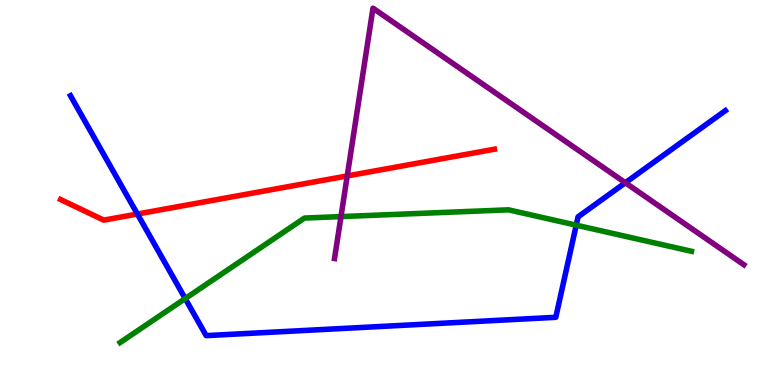[{'lines': ['blue', 'red'], 'intersections': [{'x': 1.77, 'y': 4.44}]}, {'lines': ['green', 'red'], 'intersections': []}, {'lines': ['purple', 'red'], 'intersections': [{'x': 4.48, 'y': 5.43}]}, {'lines': ['blue', 'green'], 'intersections': [{'x': 2.39, 'y': 2.24}, {'x': 7.44, 'y': 4.15}]}, {'lines': ['blue', 'purple'], 'intersections': [{'x': 8.07, 'y': 5.25}]}, {'lines': ['green', 'purple'], 'intersections': [{'x': 4.4, 'y': 4.37}]}]